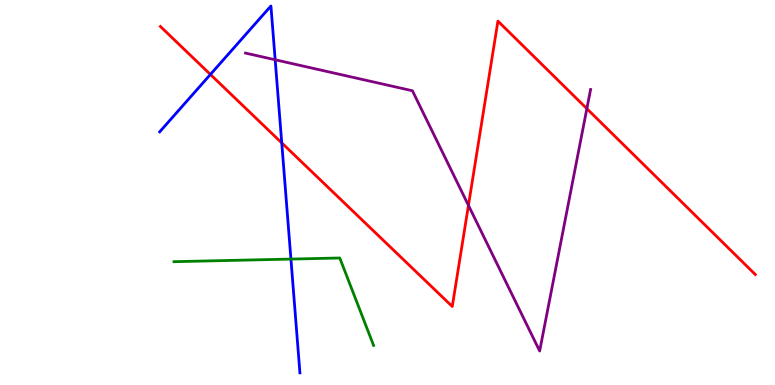[{'lines': ['blue', 'red'], 'intersections': [{'x': 2.71, 'y': 8.07}, {'x': 3.64, 'y': 6.29}]}, {'lines': ['green', 'red'], 'intersections': []}, {'lines': ['purple', 'red'], 'intersections': [{'x': 6.04, 'y': 4.67}, {'x': 7.57, 'y': 7.18}]}, {'lines': ['blue', 'green'], 'intersections': [{'x': 3.75, 'y': 3.27}]}, {'lines': ['blue', 'purple'], 'intersections': [{'x': 3.55, 'y': 8.45}]}, {'lines': ['green', 'purple'], 'intersections': []}]